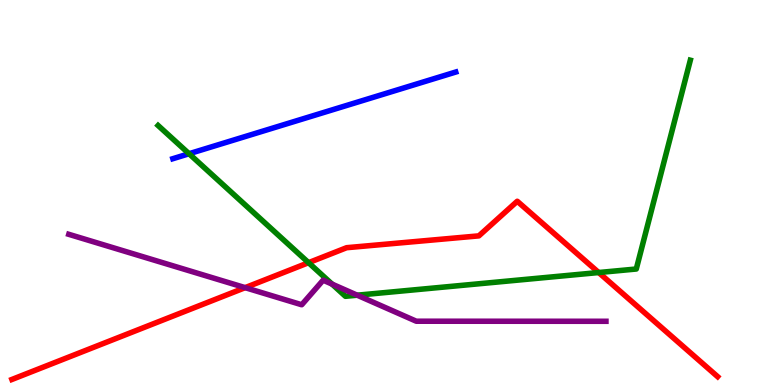[{'lines': ['blue', 'red'], 'intersections': []}, {'lines': ['green', 'red'], 'intersections': [{'x': 3.98, 'y': 3.18}, {'x': 7.73, 'y': 2.92}]}, {'lines': ['purple', 'red'], 'intersections': [{'x': 3.16, 'y': 2.53}]}, {'lines': ['blue', 'green'], 'intersections': [{'x': 2.44, 'y': 6.01}]}, {'lines': ['blue', 'purple'], 'intersections': []}, {'lines': ['green', 'purple'], 'intersections': [{'x': 4.28, 'y': 2.62}, {'x': 4.61, 'y': 2.33}]}]